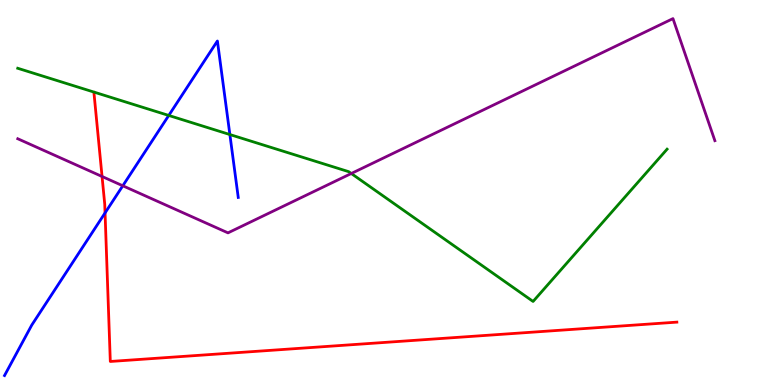[{'lines': ['blue', 'red'], 'intersections': [{'x': 1.36, 'y': 4.47}]}, {'lines': ['green', 'red'], 'intersections': []}, {'lines': ['purple', 'red'], 'intersections': [{'x': 1.32, 'y': 5.42}]}, {'lines': ['blue', 'green'], 'intersections': [{'x': 2.18, 'y': 7.0}, {'x': 2.97, 'y': 6.51}]}, {'lines': ['blue', 'purple'], 'intersections': [{'x': 1.58, 'y': 5.17}]}, {'lines': ['green', 'purple'], 'intersections': [{'x': 4.53, 'y': 5.49}]}]